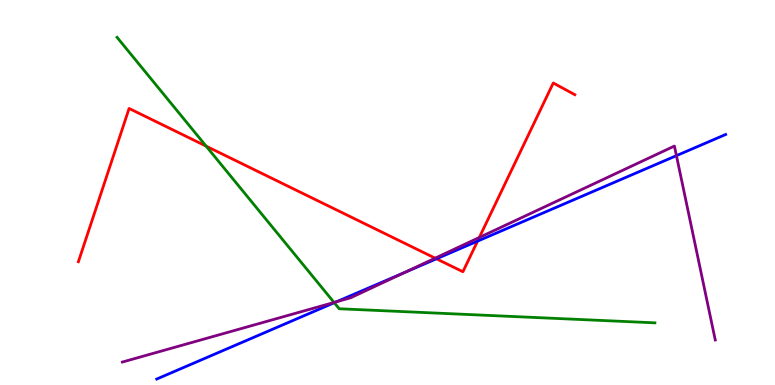[{'lines': ['blue', 'red'], 'intersections': [{'x': 5.63, 'y': 3.28}, {'x': 6.16, 'y': 3.74}]}, {'lines': ['green', 'red'], 'intersections': [{'x': 2.66, 'y': 6.2}]}, {'lines': ['purple', 'red'], 'intersections': [{'x': 5.61, 'y': 3.29}, {'x': 6.18, 'y': 3.83}]}, {'lines': ['blue', 'green'], 'intersections': [{'x': 4.31, 'y': 2.14}]}, {'lines': ['blue', 'purple'], 'intersections': [{'x': 4.34, 'y': 2.16}, {'x': 5.21, 'y': 2.92}, {'x': 8.73, 'y': 5.96}]}, {'lines': ['green', 'purple'], 'intersections': [{'x': 4.31, 'y': 2.14}]}]